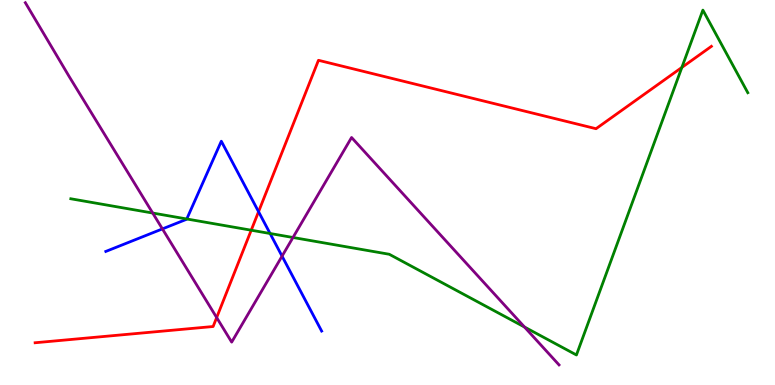[{'lines': ['blue', 'red'], 'intersections': [{'x': 3.34, 'y': 4.5}]}, {'lines': ['green', 'red'], 'intersections': [{'x': 3.24, 'y': 4.02}, {'x': 8.8, 'y': 8.25}]}, {'lines': ['purple', 'red'], 'intersections': [{'x': 2.8, 'y': 1.75}]}, {'lines': ['blue', 'green'], 'intersections': [{'x': 2.41, 'y': 4.31}, {'x': 3.48, 'y': 3.94}]}, {'lines': ['blue', 'purple'], 'intersections': [{'x': 2.1, 'y': 4.05}, {'x': 3.64, 'y': 3.35}]}, {'lines': ['green', 'purple'], 'intersections': [{'x': 1.97, 'y': 4.47}, {'x': 3.78, 'y': 3.83}, {'x': 6.77, 'y': 1.51}]}]